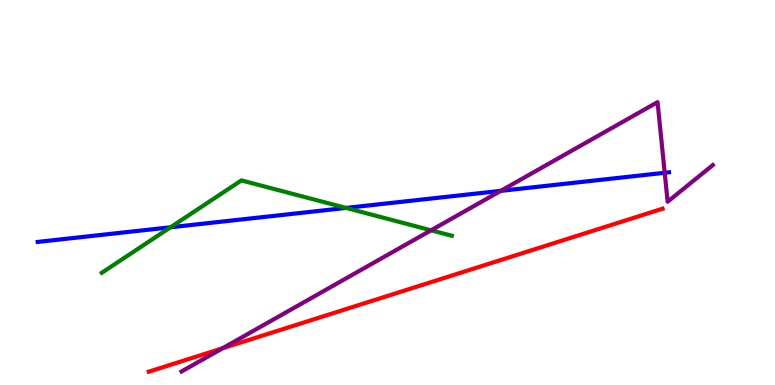[{'lines': ['blue', 'red'], 'intersections': []}, {'lines': ['green', 'red'], 'intersections': []}, {'lines': ['purple', 'red'], 'intersections': [{'x': 2.87, 'y': 0.954}]}, {'lines': ['blue', 'green'], 'intersections': [{'x': 2.2, 'y': 4.1}, {'x': 4.46, 'y': 4.6}]}, {'lines': ['blue', 'purple'], 'intersections': [{'x': 6.46, 'y': 5.04}, {'x': 8.58, 'y': 5.51}]}, {'lines': ['green', 'purple'], 'intersections': [{'x': 5.56, 'y': 4.02}]}]